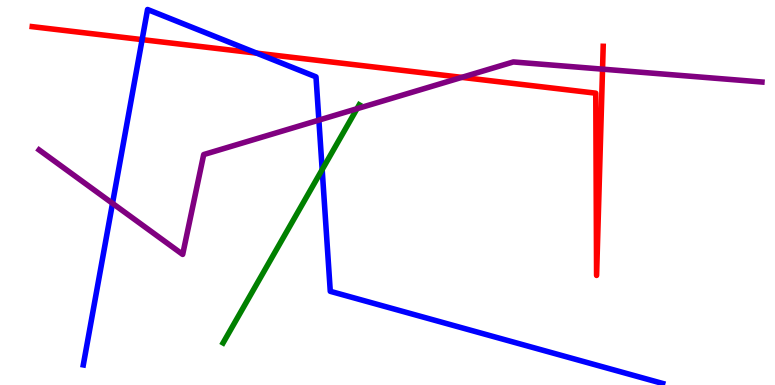[{'lines': ['blue', 'red'], 'intersections': [{'x': 1.83, 'y': 8.97}, {'x': 3.31, 'y': 8.62}]}, {'lines': ['green', 'red'], 'intersections': []}, {'lines': ['purple', 'red'], 'intersections': [{'x': 5.96, 'y': 7.99}, {'x': 7.77, 'y': 8.2}]}, {'lines': ['blue', 'green'], 'intersections': [{'x': 4.16, 'y': 5.59}]}, {'lines': ['blue', 'purple'], 'intersections': [{'x': 1.45, 'y': 4.72}, {'x': 4.11, 'y': 6.88}]}, {'lines': ['green', 'purple'], 'intersections': [{'x': 4.61, 'y': 7.18}]}]